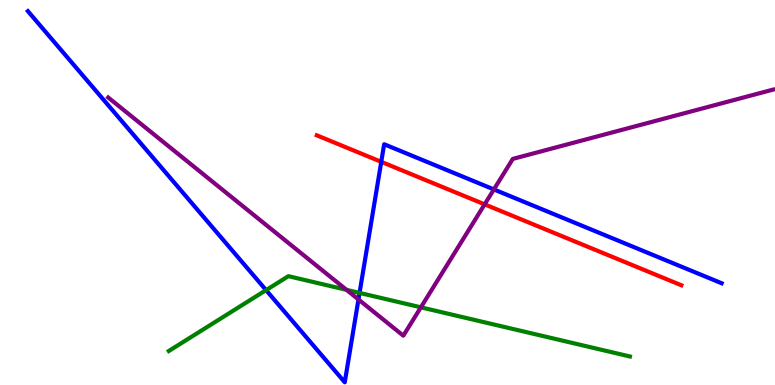[{'lines': ['blue', 'red'], 'intersections': [{'x': 4.92, 'y': 5.8}]}, {'lines': ['green', 'red'], 'intersections': []}, {'lines': ['purple', 'red'], 'intersections': [{'x': 6.25, 'y': 4.69}]}, {'lines': ['blue', 'green'], 'intersections': [{'x': 3.43, 'y': 2.46}, {'x': 4.64, 'y': 2.39}]}, {'lines': ['blue', 'purple'], 'intersections': [{'x': 4.63, 'y': 2.22}, {'x': 6.37, 'y': 5.08}]}, {'lines': ['green', 'purple'], 'intersections': [{'x': 4.47, 'y': 2.47}, {'x': 5.43, 'y': 2.02}]}]